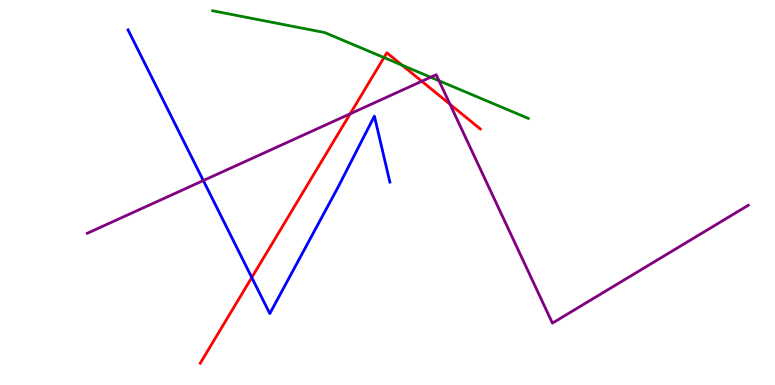[{'lines': ['blue', 'red'], 'intersections': [{'x': 3.25, 'y': 2.79}]}, {'lines': ['green', 'red'], 'intersections': [{'x': 4.95, 'y': 8.51}, {'x': 5.19, 'y': 8.31}]}, {'lines': ['purple', 'red'], 'intersections': [{'x': 4.52, 'y': 7.04}, {'x': 5.44, 'y': 7.89}, {'x': 5.81, 'y': 7.29}]}, {'lines': ['blue', 'green'], 'intersections': []}, {'lines': ['blue', 'purple'], 'intersections': [{'x': 2.62, 'y': 5.31}]}, {'lines': ['green', 'purple'], 'intersections': [{'x': 5.56, 'y': 7.99}, {'x': 5.66, 'y': 7.9}]}]